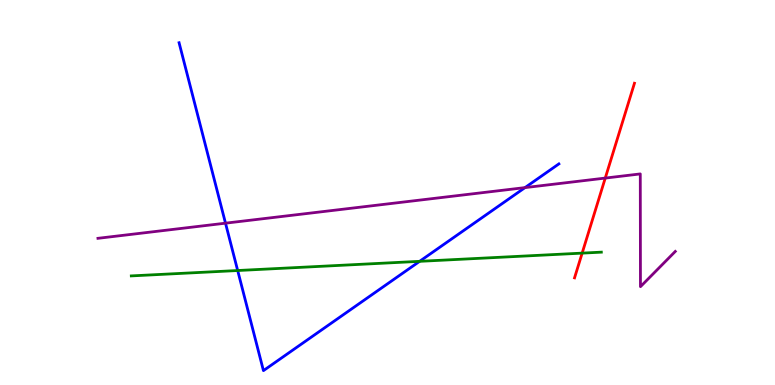[{'lines': ['blue', 'red'], 'intersections': []}, {'lines': ['green', 'red'], 'intersections': [{'x': 7.51, 'y': 3.43}]}, {'lines': ['purple', 'red'], 'intersections': [{'x': 7.81, 'y': 5.37}]}, {'lines': ['blue', 'green'], 'intersections': [{'x': 3.07, 'y': 2.97}, {'x': 5.41, 'y': 3.21}]}, {'lines': ['blue', 'purple'], 'intersections': [{'x': 2.91, 'y': 4.2}, {'x': 6.77, 'y': 5.13}]}, {'lines': ['green', 'purple'], 'intersections': []}]